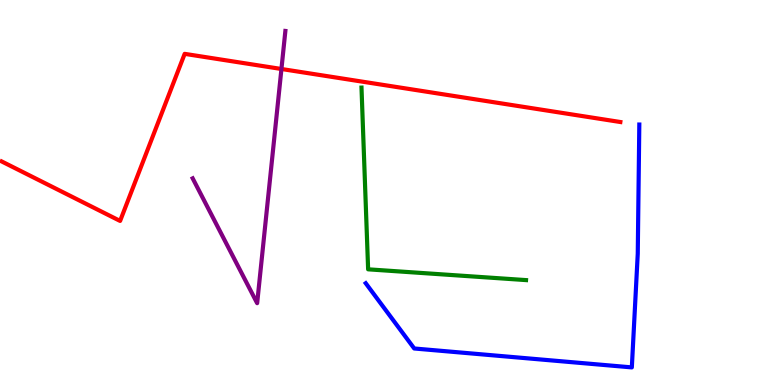[{'lines': ['blue', 'red'], 'intersections': []}, {'lines': ['green', 'red'], 'intersections': []}, {'lines': ['purple', 'red'], 'intersections': [{'x': 3.63, 'y': 8.21}]}, {'lines': ['blue', 'green'], 'intersections': []}, {'lines': ['blue', 'purple'], 'intersections': []}, {'lines': ['green', 'purple'], 'intersections': []}]